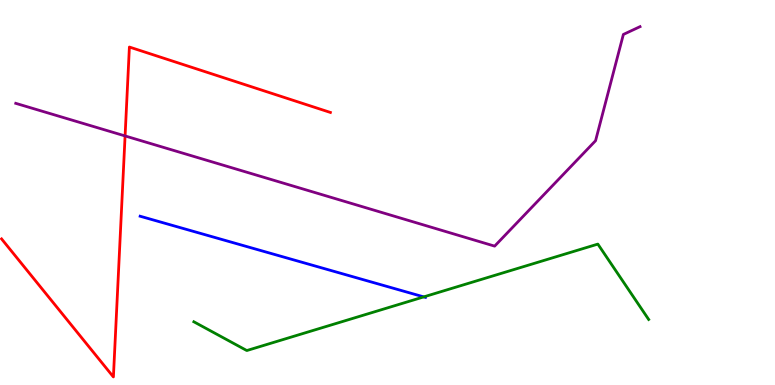[{'lines': ['blue', 'red'], 'intersections': []}, {'lines': ['green', 'red'], 'intersections': []}, {'lines': ['purple', 'red'], 'intersections': [{'x': 1.61, 'y': 6.47}]}, {'lines': ['blue', 'green'], 'intersections': [{'x': 5.47, 'y': 2.29}]}, {'lines': ['blue', 'purple'], 'intersections': []}, {'lines': ['green', 'purple'], 'intersections': []}]